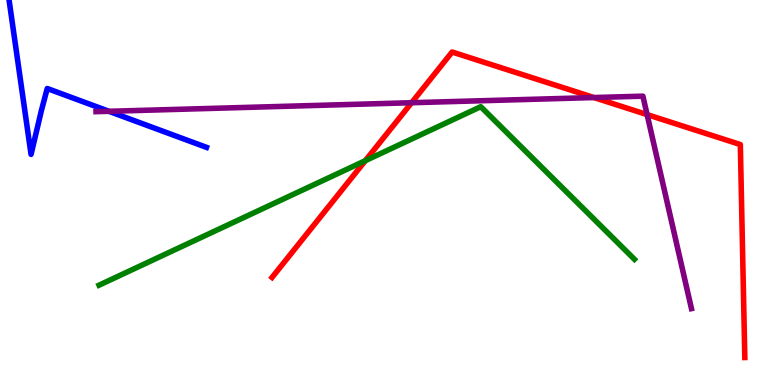[{'lines': ['blue', 'red'], 'intersections': []}, {'lines': ['green', 'red'], 'intersections': [{'x': 4.71, 'y': 5.83}]}, {'lines': ['purple', 'red'], 'intersections': [{'x': 5.31, 'y': 7.33}, {'x': 7.66, 'y': 7.47}, {'x': 8.35, 'y': 7.02}]}, {'lines': ['blue', 'green'], 'intersections': []}, {'lines': ['blue', 'purple'], 'intersections': [{'x': 1.41, 'y': 7.11}]}, {'lines': ['green', 'purple'], 'intersections': []}]